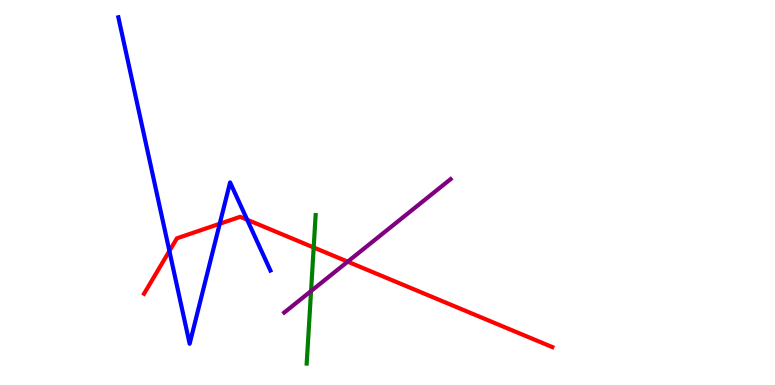[{'lines': ['blue', 'red'], 'intersections': [{'x': 2.19, 'y': 3.48}, {'x': 2.84, 'y': 4.19}, {'x': 3.19, 'y': 4.29}]}, {'lines': ['green', 'red'], 'intersections': [{'x': 4.05, 'y': 3.57}]}, {'lines': ['purple', 'red'], 'intersections': [{'x': 4.49, 'y': 3.2}]}, {'lines': ['blue', 'green'], 'intersections': []}, {'lines': ['blue', 'purple'], 'intersections': []}, {'lines': ['green', 'purple'], 'intersections': [{'x': 4.01, 'y': 2.44}]}]